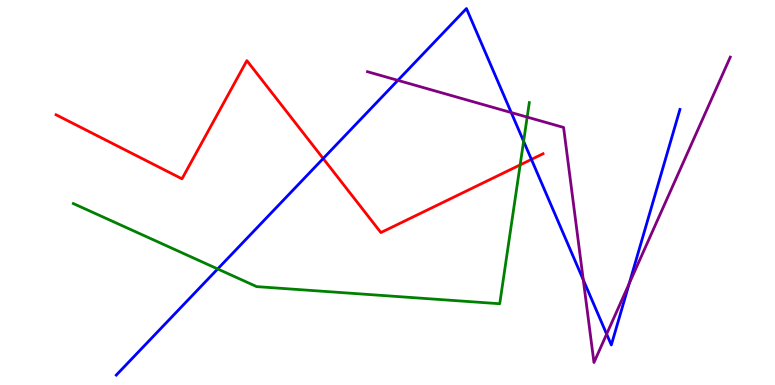[{'lines': ['blue', 'red'], 'intersections': [{'x': 4.17, 'y': 5.88}, {'x': 6.86, 'y': 5.86}]}, {'lines': ['green', 'red'], 'intersections': [{'x': 6.71, 'y': 5.72}]}, {'lines': ['purple', 'red'], 'intersections': []}, {'lines': ['blue', 'green'], 'intersections': [{'x': 2.81, 'y': 3.01}, {'x': 6.76, 'y': 6.33}]}, {'lines': ['blue', 'purple'], 'intersections': [{'x': 5.13, 'y': 7.91}, {'x': 6.6, 'y': 7.08}, {'x': 7.53, 'y': 2.73}, {'x': 7.83, 'y': 1.32}, {'x': 8.12, 'y': 2.64}]}, {'lines': ['green', 'purple'], 'intersections': [{'x': 6.8, 'y': 6.96}]}]